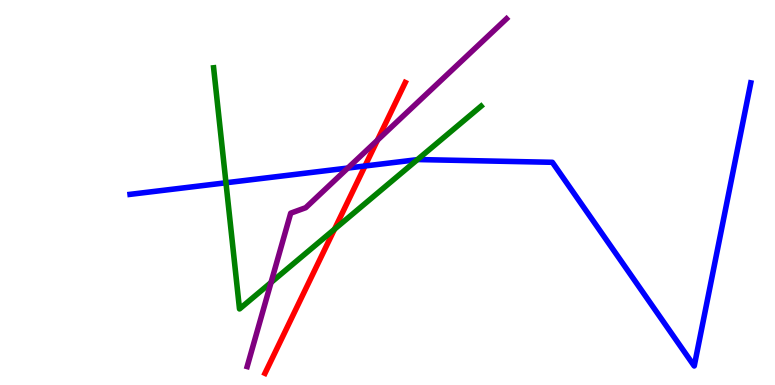[{'lines': ['blue', 'red'], 'intersections': [{'x': 4.71, 'y': 5.69}]}, {'lines': ['green', 'red'], 'intersections': [{'x': 4.32, 'y': 4.05}]}, {'lines': ['purple', 'red'], 'intersections': [{'x': 4.87, 'y': 6.36}]}, {'lines': ['blue', 'green'], 'intersections': [{'x': 2.92, 'y': 5.25}, {'x': 5.39, 'y': 5.85}]}, {'lines': ['blue', 'purple'], 'intersections': [{'x': 4.49, 'y': 5.63}]}, {'lines': ['green', 'purple'], 'intersections': [{'x': 3.5, 'y': 2.66}]}]